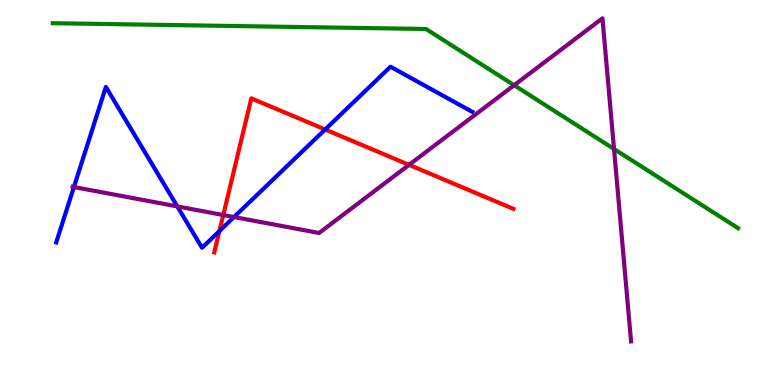[{'lines': ['blue', 'red'], 'intersections': [{'x': 2.83, 'y': 4.0}, {'x': 4.2, 'y': 6.64}]}, {'lines': ['green', 'red'], 'intersections': []}, {'lines': ['purple', 'red'], 'intersections': [{'x': 2.88, 'y': 4.41}, {'x': 5.28, 'y': 5.72}]}, {'lines': ['blue', 'green'], 'intersections': []}, {'lines': ['blue', 'purple'], 'intersections': [{'x': 0.954, 'y': 5.14}, {'x': 2.29, 'y': 4.64}, {'x': 3.02, 'y': 4.36}]}, {'lines': ['green', 'purple'], 'intersections': [{'x': 6.63, 'y': 7.79}, {'x': 7.92, 'y': 6.13}]}]